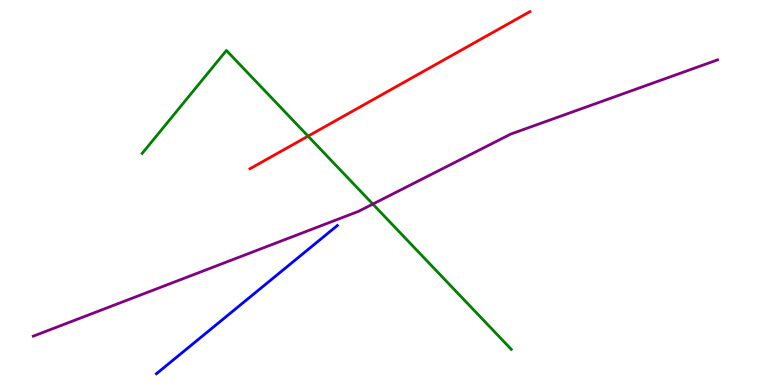[{'lines': ['blue', 'red'], 'intersections': []}, {'lines': ['green', 'red'], 'intersections': [{'x': 3.98, 'y': 6.46}]}, {'lines': ['purple', 'red'], 'intersections': []}, {'lines': ['blue', 'green'], 'intersections': []}, {'lines': ['blue', 'purple'], 'intersections': []}, {'lines': ['green', 'purple'], 'intersections': [{'x': 4.81, 'y': 4.7}]}]